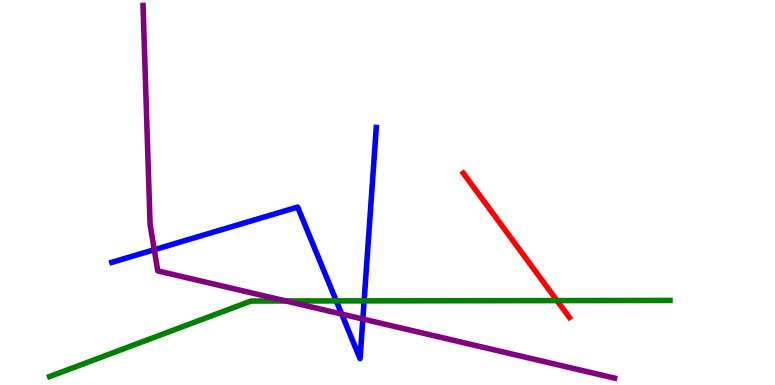[{'lines': ['blue', 'red'], 'intersections': []}, {'lines': ['green', 'red'], 'intersections': [{'x': 7.19, 'y': 2.19}]}, {'lines': ['purple', 'red'], 'intersections': []}, {'lines': ['blue', 'green'], 'intersections': [{'x': 4.34, 'y': 2.18}, {'x': 4.7, 'y': 2.19}]}, {'lines': ['blue', 'purple'], 'intersections': [{'x': 1.99, 'y': 3.51}, {'x': 4.41, 'y': 1.84}, {'x': 4.68, 'y': 1.71}]}, {'lines': ['green', 'purple'], 'intersections': [{'x': 3.69, 'y': 2.18}]}]